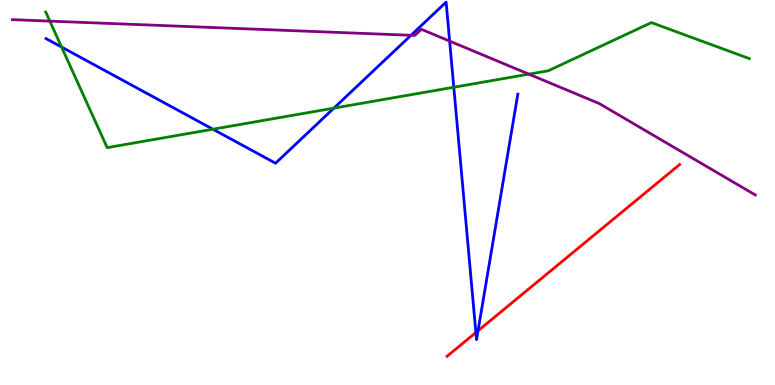[{'lines': ['blue', 'red'], 'intersections': [{'x': 6.14, 'y': 1.36}, {'x': 6.17, 'y': 1.41}]}, {'lines': ['green', 'red'], 'intersections': []}, {'lines': ['purple', 'red'], 'intersections': []}, {'lines': ['blue', 'green'], 'intersections': [{'x': 0.795, 'y': 8.78}, {'x': 2.75, 'y': 6.64}, {'x': 4.31, 'y': 7.19}, {'x': 5.86, 'y': 7.73}]}, {'lines': ['blue', 'purple'], 'intersections': [{'x': 5.3, 'y': 9.08}, {'x': 5.8, 'y': 8.93}]}, {'lines': ['green', 'purple'], 'intersections': [{'x': 0.643, 'y': 9.45}, {'x': 6.82, 'y': 8.07}]}]